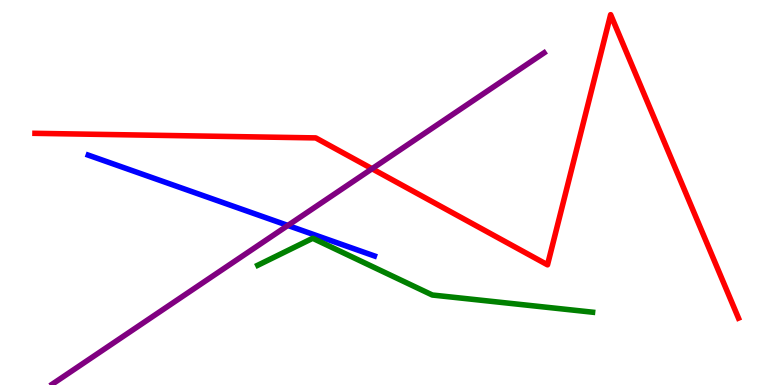[{'lines': ['blue', 'red'], 'intersections': []}, {'lines': ['green', 'red'], 'intersections': []}, {'lines': ['purple', 'red'], 'intersections': [{'x': 4.8, 'y': 5.62}]}, {'lines': ['blue', 'green'], 'intersections': []}, {'lines': ['blue', 'purple'], 'intersections': [{'x': 3.71, 'y': 4.14}]}, {'lines': ['green', 'purple'], 'intersections': []}]